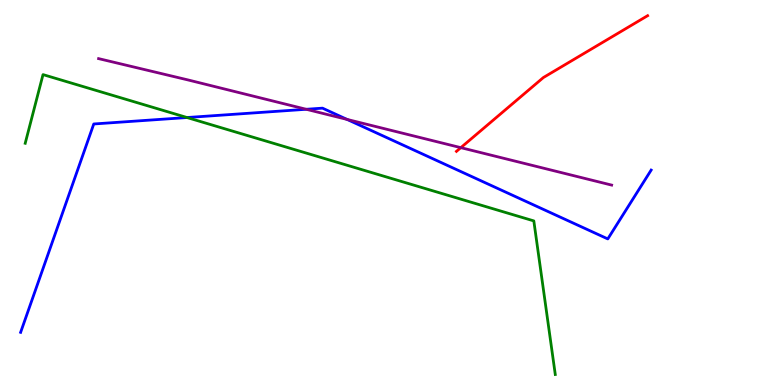[{'lines': ['blue', 'red'], 'intersections': []}, {'lines': ['green', 'red'], 'intersections': []}, {'lines': ['purple', 'red'], 'intersections': [{'x': 5.95, 'y': 6.16}]}, {'lines': ['blue', 'green'], 'intersections': [{'x': 2.41, 'y': 6.95}]}, {'lines': ['blue', 'purple'], 'intersections': [{'x': 3.95, 'y': 7.16}, {'x': 4.48, 'y': 6.9}]}, {'lines': ['green', 'purple'], 'intersections': []}]